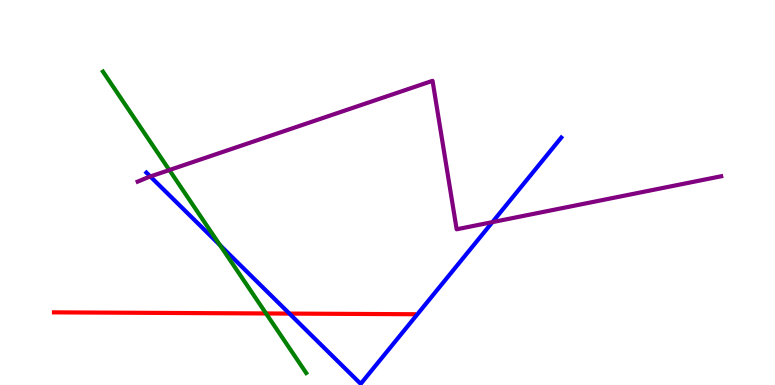[{'lines': ['blue', 'red'], 'intersections': [{'x': 3.73, 'y': 1.85}]}, {'lines': ['green', 'red'], 'intersections': [{'x': 3.43, 'y': 1.86}]}, {'lines': ['purple', 'red'], 'intersections': []}, {'lines': ['blue', 'green'], 'intersections': [{'x': 2.84, 'y': 3.63}]}, {'lines': ['blue', 'purple'], 'intersections': [{'x': 1.94, 'y': 5.42}, {'x': 6.35, 'y': 4.23}]}, {'lines': ['green', 'purple'], 'intersections': [{'x': 2.18, 'y': 5.58}]}]